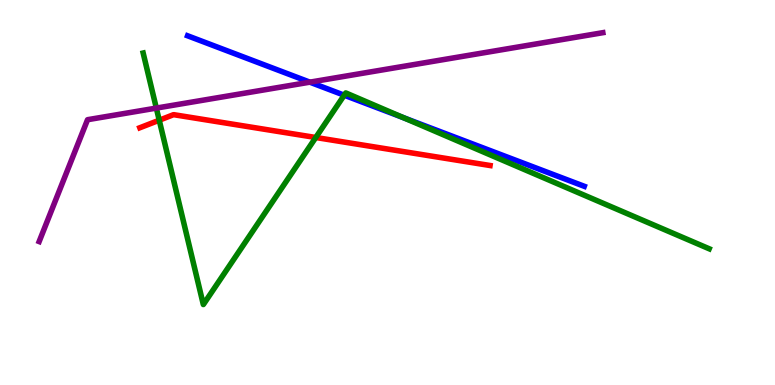[{'lines': ['blue', 'red'], 'intersections': []}, {'lines': ['green', 'red'], 'intersections': [{'x': 2.05, 'y': 6.88}, {'x': 4.07, 'y': 6.43}]}, {'lines': ['purple', 'red'], 'intersections': []}, {'lines': ['blue', 'green'], 'intersections': [{'x': 4.44, 'y': 7.53}, {'x': 5.21, 'y': 6.94}]}, {'lines': ['blue', 'purple'], 'intersections': [{'x': 4.0, 'y': 7.87}]}, {'lines': ['green', 'purple'], 'intersections': [{'x': 2.02, 'y': 7.19}]}]